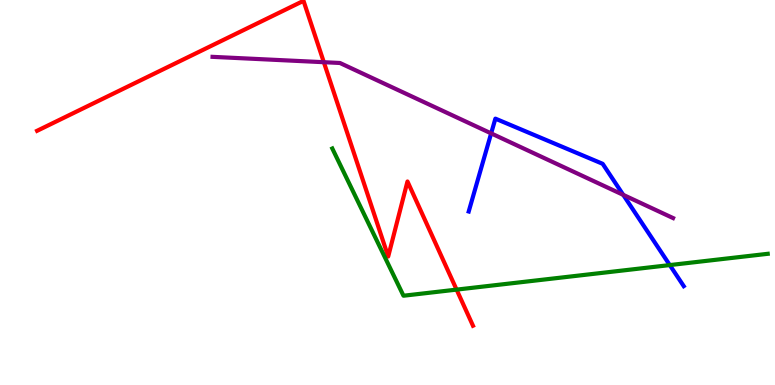[{'lines': ['blue', 'red'], 'intersections': []}, {'lines': ['green', 'red'], 'intersections': [{'x': 5.89, 'y': 2.48}]}, {'lines': ['purple', 'red'], 'intersections': [{'x': 4.18, 'y': 8.38}]}, {'lines': ['blue', 'green'], 'intersections': [{'x': 8.64, 'y': 3.11}]}, {'lines': ['blue', 'purple'], 'intersections': [{'x': 6.34, 'y': 6.54}, {'x': 8.04, 'y': 4.94}]}, {'lines': ['green', 'purple'], 'intersections': []}]